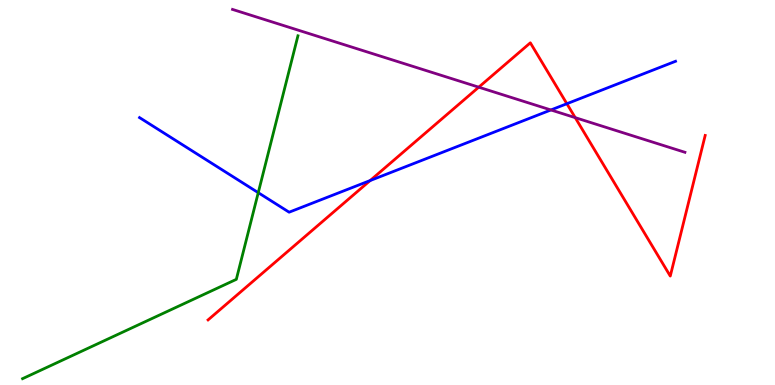[{'lines': ['blue', 'red'], 'intersections': [{'x': 4.78, 'y': 5.31}, {'x': 7.31, 'y': 7.31}]}, {'lines': ['green', 'red'], 'intersections': []}, {'lines': ['purple', 'red'], 'intersections': [{'x': 6.18, 'y': 7.74}, {'x': 7.42, 'y': 6.94}]}, {'lines': ['blue', 'green'], 'intersections': [{'x': 3.33, 'y': 5.0}]}, {'lines': ['blue', 'purple'], 'intersections': [{'x': 7.11, 'y': 7.14}]}, {'lines': ['green', 'purple'], 'intersections': []}]